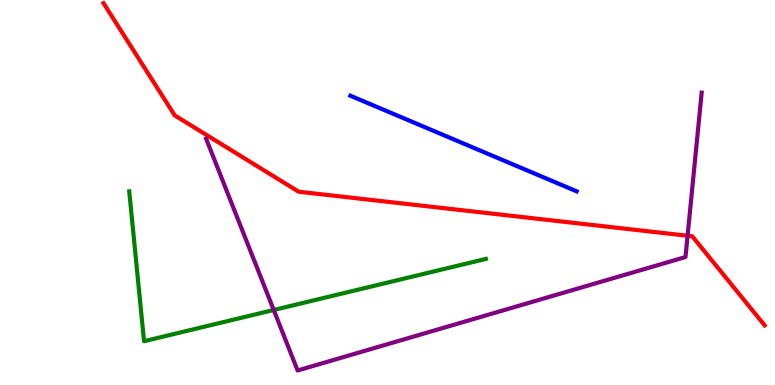[{'lines': ['blue', 'red'], 'intersections': []}, {'lines': ['green', 'red'], 'intersections': []}, {'lines': ['purple', 'red'], 'intersections': [{'x': 8.87, 'y': 3.88}]}, {'lines': ['blue', 'green'], 'intersections': []}, {'lines': ['blue', 'purple'], 'intersections': []}, {'lines': ['green', 'purple'], 'intersections': [{'x': 3.53, 'y': 1.95}]}]